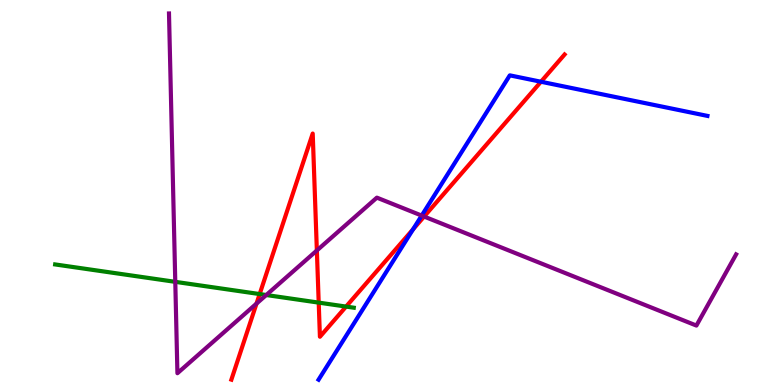[{'lines': ['blue', 'red'], 'intersections': [{'x': 5.33, 'y': 4.05}, {'x': 6.98, 'y': 7.88}]}, {'lines': ['green', 'red'], 'intersections': [{'x': 3.35, 'y': 2.36}, {'x': 4.11, 'y': 2.14}, {'x': 4.47, 'y': 2.04}]}, {'lines': ['purple', 'red'], 'intersections': [{'x': 3.31, 'y': 2.11}, {'x': 4.09, 'y': 3.49}, {'x': 5.47, 'y': 4.38}]}, {'lines': ['blue', 'green'], 'intersections': []}, {'lines': ['blue', 'purple'], 'intersections': [{'x': 5.44, 'y': 4.4}]}, {'lines': ['green', 'purple'], 'intersections': [{'x': 2.26, 'y': 2.68}, {'x': 3.44, 'y': 2.34}]}]